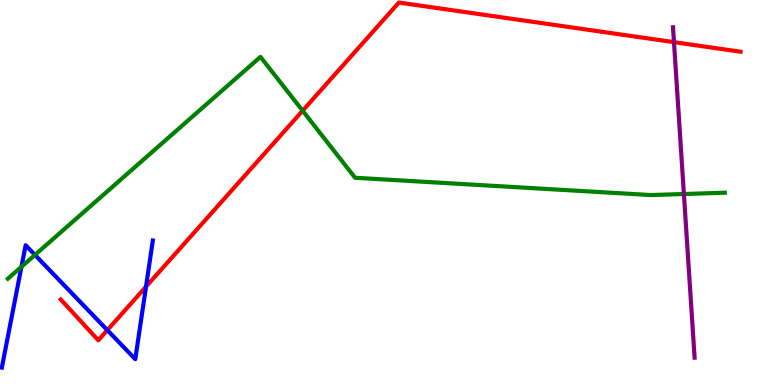[{'lines': ['blue', 'red'], 'intersections': [{'x': 1.39, 'y': 1.43}, {'x': 1.88, 'y': 2.55}]}, {'lines': ['green', 'red'], 'intersections': [{'x': 3.9, 'y': 7.12}]}, {'lines': ['purple', 'red'], 'intersections': [{'x': 8.7, 'y': 8.91}]}, {'lines': ['blue', 'green'], 'intersections': [{'x': 0.277, 'y': 3.07}, {'x': 0.451, 'y': 3.38}]}, {'lines': ['blue', 'purple'], 'intersections': []}, {'lines': ['green', 'purple'], 'intersections': [{'x': 8.82, 'y': 4.96}]}]